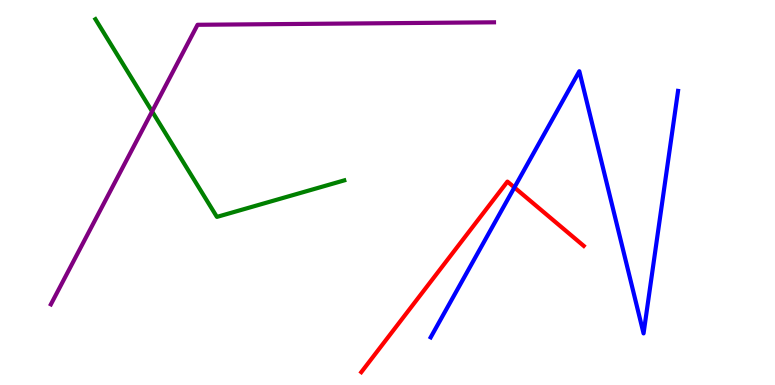[{'lines': ['blue', 'red'], 'intersections': [{'x': 6.64, 'y': 5.13}]}, {'lines': ['green', 'red'], 'intersections': []}, {'lines': ['purple', 'red'], 'intersections': []}, {'lines': ['blue', 'green'], 'intersections': []}, {'lines': ['blue', 'purple'], 'intersections': []}, {'lines': ['green', 'purple'], 'intersections': [{'x': 1.96, 'y': 7.11}]}]